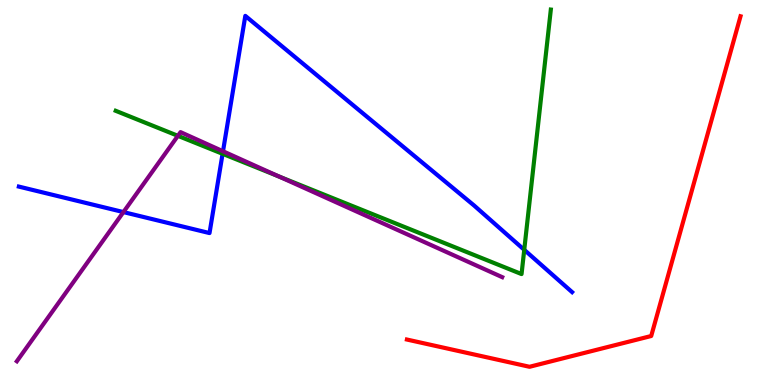[{'lines': ['blue', 'red'], 'intersections': []}, {'lines': ['green', 'red'], 'intersections': []}, {'lines': ['purple', 'red'], 'intersections': []}, {'lines': ['blue', 'green'], 'intersections': [{'x': 2.87, 'y': 6.01}, {'x': 6.76, 'y': 3.51}]}, {'lines': ['blue', 'purple'], 'intersections': [{'x': 1.59, 'y': 4.49}, {'x': 2.88, 'y': 6.07}]}, {'lines': ['green', 'purple'], 'intersections': [{'x': 2.3, 'y': 6.47}, {'x': 3.6, 'y': 5.42}]}]